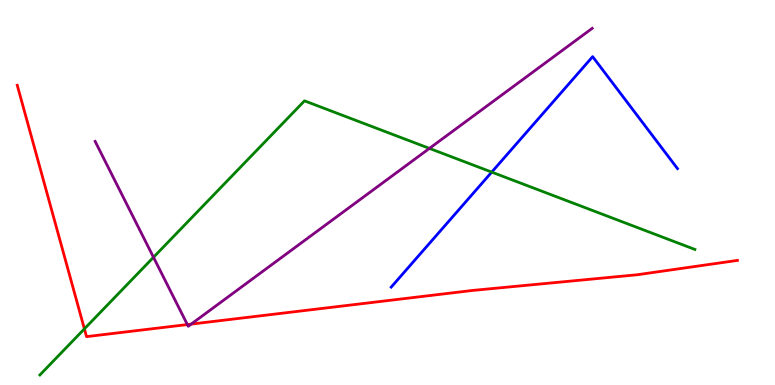[{'lines': ['blue', 'red'], 'intersections': []}, {'lines': ['green', 'red'], 'intersections': [{'x': 1.09, 'y': 1.46}]}, {'lines': ['purple', 'red'], 'intersections': [{'x': 2.42, 'y': 1.57}, {'x': 2.47, 'y': 1.58}]}, {'lines': ['blue', 'green'], 'intersections': [{'x': 6.34, 'y': 5.53}]}, {'lines': ['blue', 'purple'], 'intersections': []}, {'lines': ['green', 'purple'], 'intersections': [{'x': 1.98, 'y': 3.32}, {'x': 5.54, 'y': 6.15}]}]